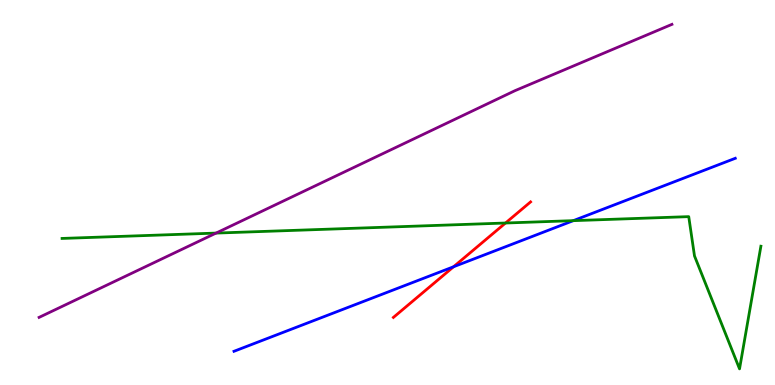[{'lines': ['blue', 'red'], 'intersections': [{'x': 5.85, 'y': 3.07}]}, {'lines': ['green', 'red'], 'intersections': [{'x': 6.52, 'y': 4.21}]}, {'lines': ['purple', 'red'], 'intersections': []}, {'lines': ['blue', 'green'], 'intersections': [{'x': 7.4, 'y': 4.27}]}, {'lines': ['blue', 'purple'], 'intersections': []}, {'lines': ['green', 'purple'], 'intersections': [{'x': 2.79, 'y': 3.95}]}]